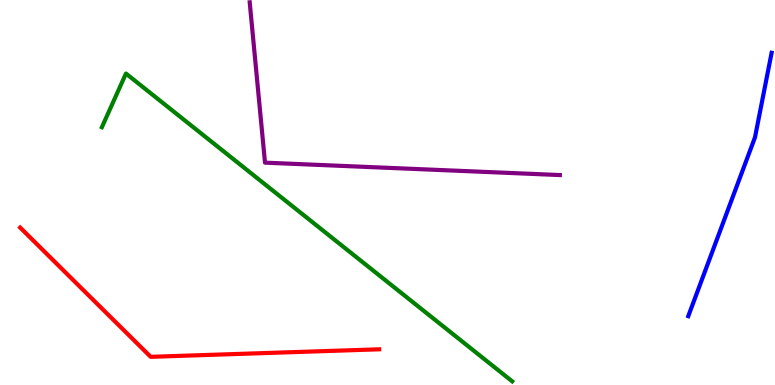[{'lines': ['blue', 'red'], 'intersections': []}, {'lines': ['green', 'red'], 'intersections': []}, {'lines': ['purple', 'red'], 'intersections': []}, {'lines': ['blue', 'green'], 'intersections': []}, {'lines': ['blue', 'purple'], 'intersections': []}, {'lines': ['green', 'purple'], 'intersections': []}]